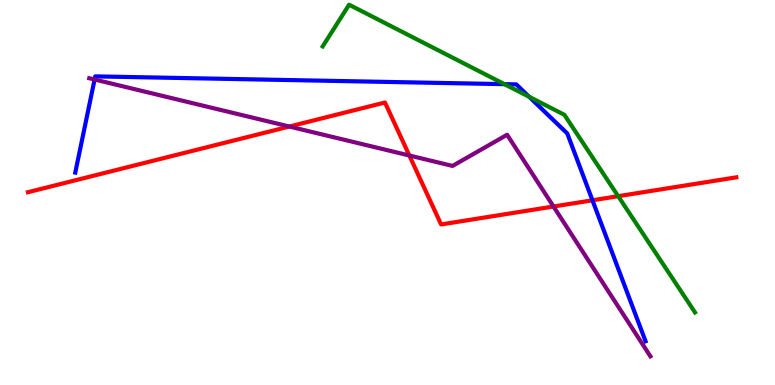[{'lines': ['blue', 'red'], 'intersections': [{'x': 7.64, 'y': 4.8}]}, {'lines': ['green', 'red'], 'intersections': [{'x': 7.98, 'y': 4.9}]}, {'lines': ['purple', 'red'], 'intersections': [{'x': 3.73, 'y': 6.71}, {'x': 5.28, 'y': 5.96}, {'x': 7.14, 'y': 4.64}]}, {'lines': ['blue', 'green'], 'intersections': [{'x': 6.51, 'y': 7.81}, {'x': 6.83, 'y': 7.49}]}, {'lines': ['blue', 'purple'], 'intersections': [{'x': 1.22, 'y': 7.93}]}, {'lines': ['green', 'purple'], 'intersections': []}]